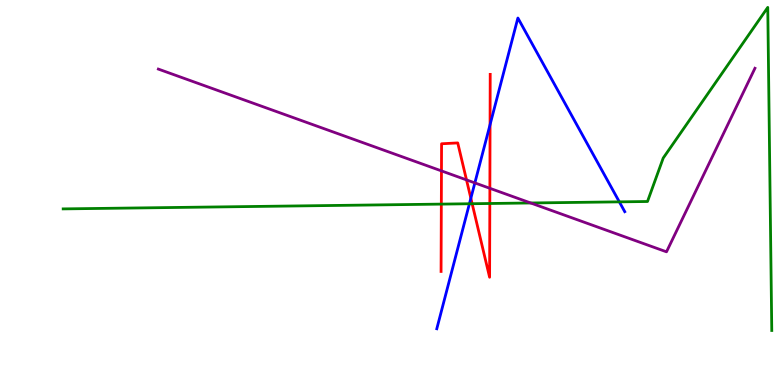[{'lines': ['blue', 'red'], 'intersections': [{'x': 6.08, 'y': 4.85}, {'x': 6.32, 'y': 6.76}]}, {'lines': ['green', 'red'], 'intersections': [{'x': 5.69, 'y': 4.7}, {'x': 6.09, 'y': 4.71}, {'x': 6.32, 'y': 4.71}]}, {'lines': ['purple', 'red'], 'intersections': [{'x': 5.7, 'y': 5.56}, {'x': 6.02, 'y': 5.33}, {'x': 6.32, 'y': 5.11}]}, {'lines': ['blue', 'green'], 'intersections': [{'x': 6.06, 'y': 4.71}, {'x': 7.99, 'y': 4.76}]}, {'lines': ['blue', 'purple'], 'intersections': [{'x': 6.13, 'y': 5.25}]}, {'lines': ['green', 'purple'], 'intersections': [{'x': 6.85, 'y': 4.73}]}]